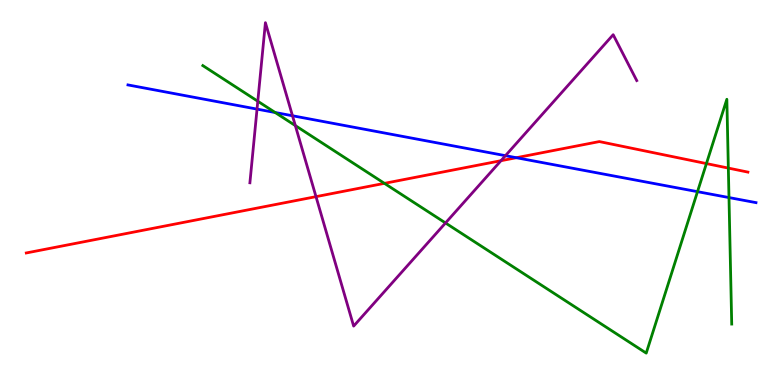[{'lines': ['blue', 'red'], 'intersections': [{'x': 6.66, 'y': 5.9}]}, {'lines': ['green', 'red'], 'intersections': [{'x': 4.96, 'y': 5.24}, {'x': 9.12, 'y': 5.75}, {'x': 9.4, 'y': 5.63}]}, {'lines': ['purple', 'red'], 'intersections': [{'x': 4.08, 'y': 4.89}, {'x': 6.46, 'y': 5.83}]}, {'lines': ['blue', 'green'], 'intersections': [{'x': 3.55, 'y': 7.08}, {'x': 9.0, 'y': 5.02}, {'x': 9.41, 'y': 4.87}]}, {'lines': ['blue', 'purple'], 'intersections': [{'x': 3.32, 'y': 7.17}, {'x': 3.77, 'y': 6.99}, {'x': 6.52, 'y': 5.96}]}, {'lines': ['green', 'purple'], 'intersections': [{'x': 3.33, 'y': 7.37}, {'x': 3.81, 'y': 6.74}, {'x': 5.75, 'y': 4.21}]}]